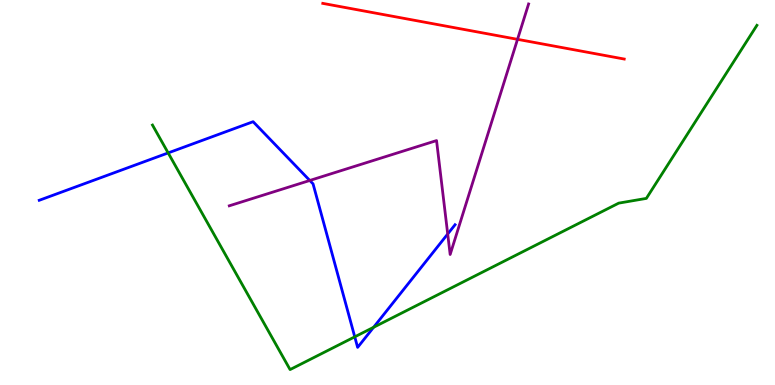[{'lines': ['blue', 'red'], 'intersections': []}, {'lines': ['green', 'red'], 'intersections': []}, {'lines': ['purple', 'red'], 'intersections': [{'x': 6.68, 'y': 8.98}]}, {'lines': ['blue', 'green'], 'intersections': [{'x': 2.17, 'y': 6.03}, {'x': 4.58, 'y': 1.25}, {'x': 4.82, 'y': 1.5}]}, {'lines': ['blue', 'purple'], 'intersections': [{'x': 4.0, 'y': 5.31}, {'x': 5.78, 'y': 3.92}]}, {'lines': ['green', 'purple'], 'intersections': []}]